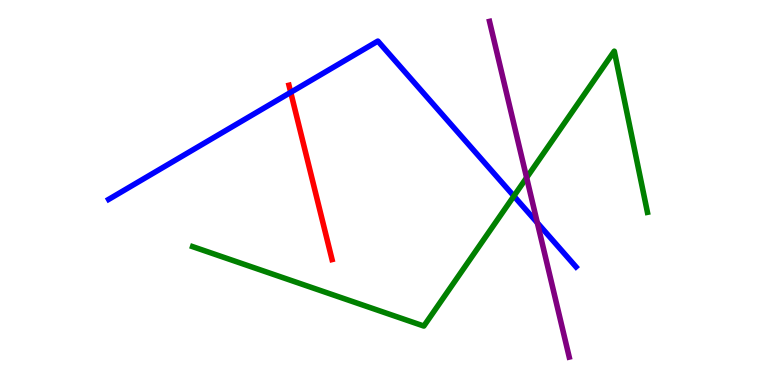[{'lines': ['blue', 'red'], 'intersections': [{'x': 3.75, 'y': 7.6}]}, {'lines': ['green', 'red'], 'intersections': []}, {'lines': ['purple', 'red'], 'intersections': []}, {'lines': ['blue', 'green'], 'intersections': [{'x': 6.63, 'y': 4.91}]}, {'lines': ['blue', 'purple'], 'intersections': [{'x': 6.93, 'y': 4.21}]}, {'lines': ['green', 'purple'], 'intersections': [{'x': 6.8, 'y': 5.39}]}]